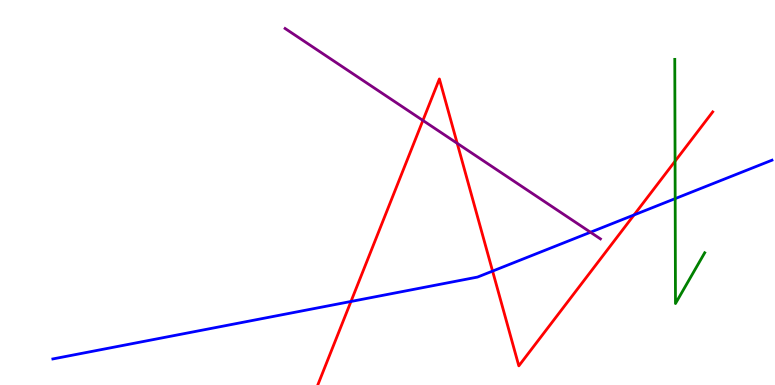[{'lines': ['blue', 'red'], 'intersections': [{'x': 4.53, 'y': 2.17}, {'x': 6.36, 'y': 2.96}, {'x': 8.18, 'y': 4.42}]}, {'lines': ['green', 'red'], 'intersections': [{'x': 8.71, 'y': 5.81}]}, {'lines': ['purple', 'red'], 'intersections': [{'x': 5.46, 'y': 6.87}, {'x': 5.9, 'y': 6.28}]}, {'lines': ['blue', 'green'], 'intersections': [{'x': 8.71, 'y': 4.84}]}, {'lines': ['blue', 'purple'], 'intersections': [{'x': 7.62, 'y': 3.97}]}, {'lines': ['green', 'purple'], 'intersections': []}]